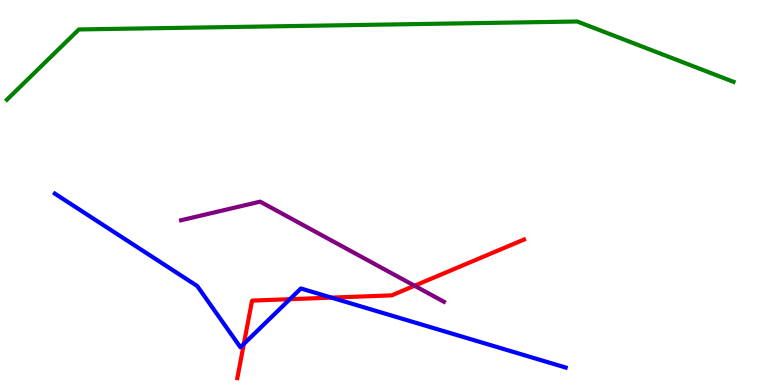[{'lines': ['blue', 'red'], 'intersections': [{'x': 3.15, 'y': 1.07}, {'x': 3.74, 'y': 2.23}, {'x': 4.28, 'y': 2.27}]}, {'lines': ['green', 'red'], 'intersections': []}, {'lines': ['purple', 'red'], 'intersections': [{'x': 5.35, 'y': 2.58}]}, {'lines': ['blue', 'green'], 'intersections': []}, {'lines': ['blue', 'purple'], 'intersections': []}, {'lines': ['green', 'purple'], 'intersections': []}]